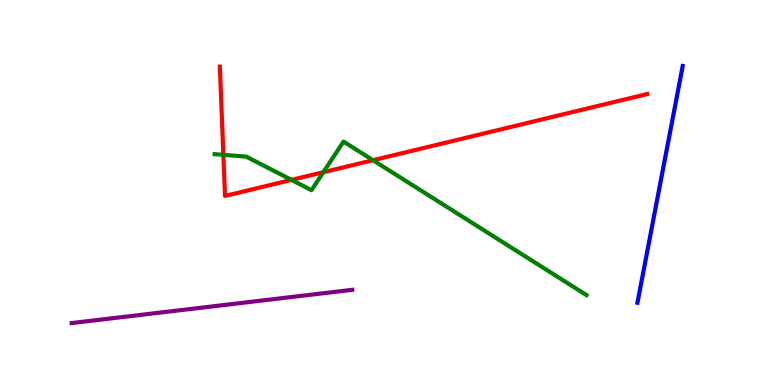[{'lines': ['blue', 'red'], 'intersections': []}, {'lines': ['green', 'red'], 'intersections': [{'x': 2.88, 'y': 5.98}, {'x': 3.76, 'y': 5.33}, {'x': 4.17, 'y': 5.53}, {'x': 4.81, 'y': 5.84}]}, {'lines': ['purple', 'red'], 'intersections': []}, {'lines': ['blue', 'green'], 'intersections': []}, {'lines': ['blue', 'purple'], 'intersections': []}, {'lines': ['green', 'purple'], 'intersections': []}]